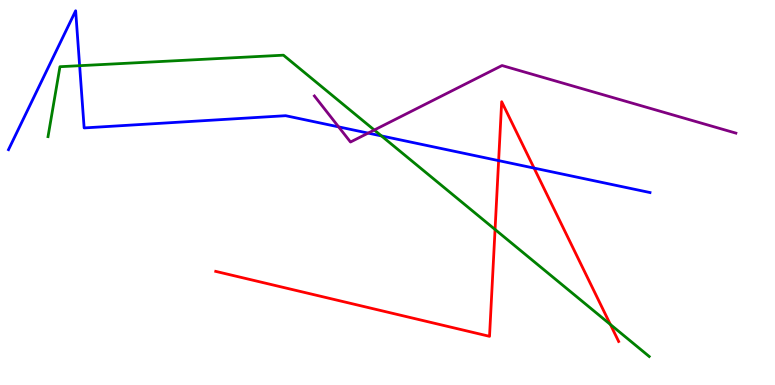[{'lines': ['blue', 'red'], 'intersections': [{'x': 6.43, 'y': 5.83}, {'x': 6.89, 'y': 5.63}]}, {'lines': ['green', 'red'], 'intersections': [{'x': 6.39, 'y': 4.04}, {'x': 7.88, 'y': 1.57}]}, {'lines': ['purple', 'red'], 'intersections': []}, {'lines': ['blue', 'green'], 'intersections': [{'x': 1.03, 'y': 8.29}, {'x': 4.92, 'y': 6.47}]}, {'lines': ['blue', 'purple'], 'intersections': [{'x': 4.37, 'y': 6.7}, {'x': 4.75, 'y': 6.54}]}, {'lines': ['green', 'purple'], 'intersections': [{'x': 4.83, 'y': 6.62}]}]